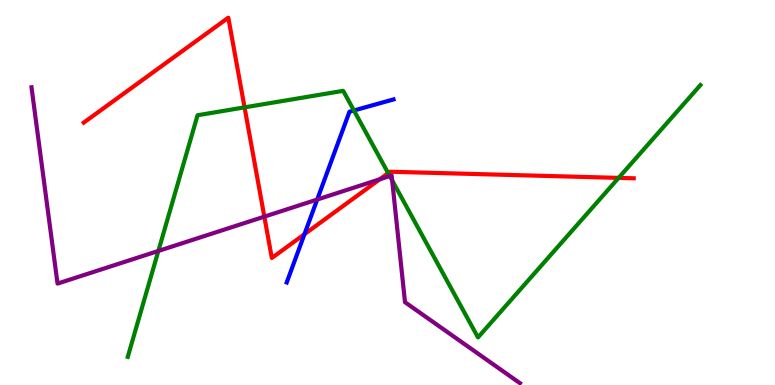[{'lines': ['blue', 'red'], 'intersections': [{'x': 3.93, 'y': 3.92}]}, {'lines': ['green', 'red'], 'intersections': [{'x': 3.16, 'y': 7.21}, {'x': 5.01, 'y': 5.5}, {'x': 7.98, 'y': 5.38}]}, {'lines': ['purple', 'red'], 'intersections': [{'x': 3.41, 'y': 4.37}, {'x': 4.9, 'y': 5.34}]}, {'lines': ['blue', 'green'], 'intersections': [{'x': 4.57, 'y': 7.13}]}, {'lines': ['blue', 'purple'], 'intersections': [{'x': 4.09, 'y': 4.82}]}, {'lines': ['green', 'purple'], 'intersections': [{'x': 2.04, 'y': 3.48}, {'x': 5.03, 'y': 5.43}, {'x': 5.06, 'y': 5.31}]}]